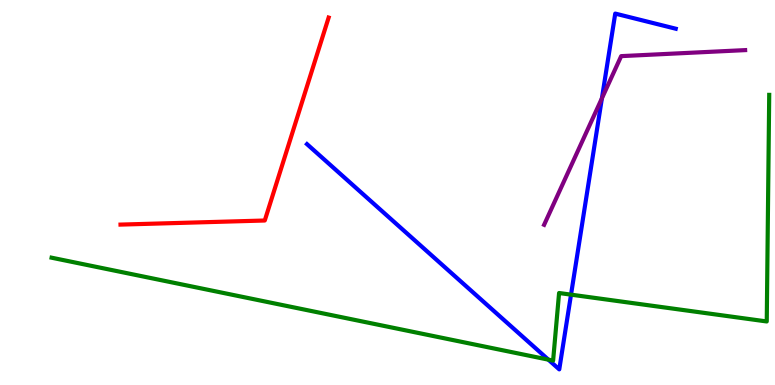[{'lines': ['blue', 'red'], 'intersections': []}, {'lines': ['green', 'red'], 'intersections': []}, {'lines': ['purple', 'red'], 'intersections': []}, {'lines': ['blue', 'green'], 'intersections': [{'x': 7.08, 'y': 0.658}, {'x': 7.37, 'y': 2.35}]}, {'lines': ['blue', 'purple'], 'intersections': [{'x': 7.77, 'y': 7.45}]}, {'lines': ['green', 'purple'], 'intersections': []}]